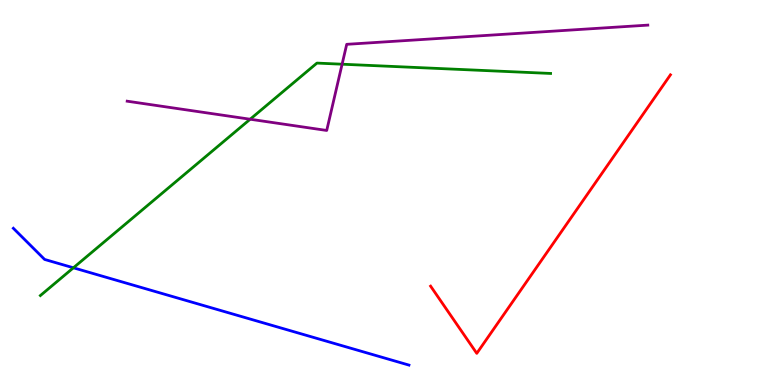[{'lines': ['blue', 'red'], 'intersections': []}, {'lines': ['green', 'red'], 'intersections': []}, {'lines': ['purple', 'red'], 'intersections': []}, {'lines': ['blue', 'green'], 'intersections': [{'x': 0.947, 'y': 3.04}]}, {'lines': ['blue', 'purple'], 'intersections': []}, {'lines': ['green', 'purple'], 'intersections': [{'x': 3.23, 'y': 6.9}, {'x': 4.41, 'y': 8.33}]}]